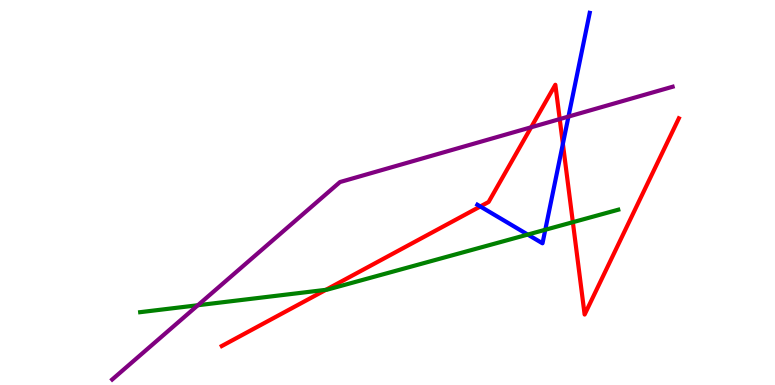[{'lines': ['blue', 'red'], 'intersections': [{'x': 6.2, 'y': 4.64}, {'x': 7.26, 'y': 6.26}]}, {'lines': ['green', 'red'], 'intersections': [{'x': 4.2, 'y': 2.47}, {'x': 7.39, 'y': 4.23}]}, {'lines': ['purple', 'red'], 'intersections': [{'x': 6.85, 'y': 6.69}, {'x': 7.22, 'y': 6.91}]}, {'lines': ['blue', 'green'], 'intersections': [{'x': 6.81, 'y': 3.91}, {'x': 7.04, 'y': 4.03}]}, {'lines': ['blue', 'purple'], 'intersections': [{'x': 7.34, 'y': 6.97}]}, {'lines': ['green', 'purple'], 'intersections': [{'x': 2.55, 'y': 2.07}]}]